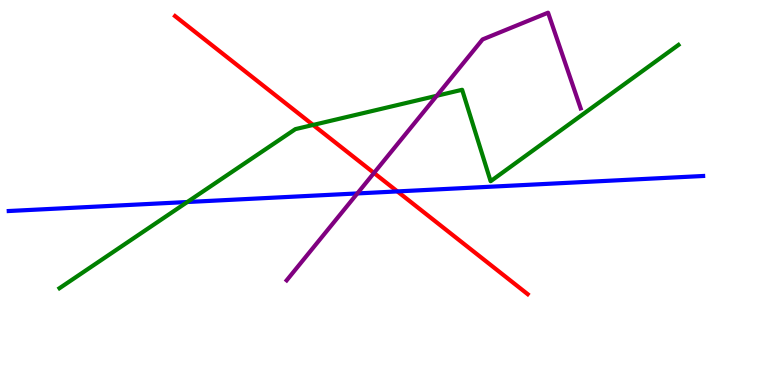[{'lines': ['blue', 'red'], 'intersections': [{'x': 5.13, 'y': 5.03}]}, {'lines': ['green', 'red'], 'intersections': [{'x': 4.04, 'y': 6.75}]}, {'lines': ['purple', 'red'], 'intersections': [{'x': 4.83, 'y': 5.51}]}, {'lines': ['blue', 'green'], 'intersections': [{'x': 2.42, 'y': 4.75}]}, {'lines': ['blue', 'purple'], 'intersections': [{'x': 4.61, 'y': 4.98}]}, {'lines': ['green', 'purple'], 'intersections': [{'x': 5.64, 'y': 7.51}]}]